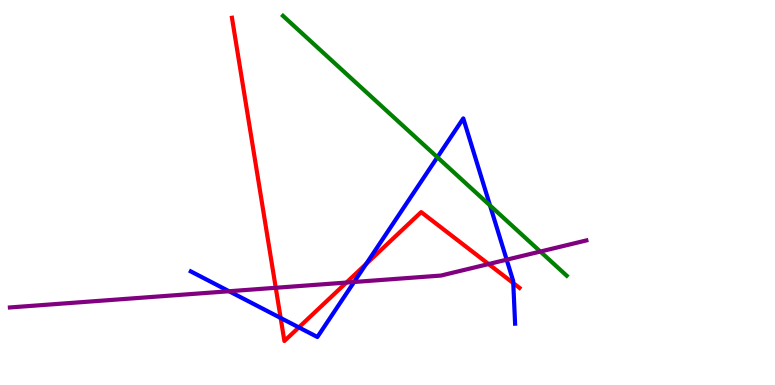[{'lines': ['blue', 'red'], 'intersections': [{'x': 3.62, 'y': 1.74}, {'x': 3.86, 'y': 1.5}, {'x': 4.72, 'y': 3.14}, {'x': 6.62, 'y': 2.65}]}, {'lines': ['green', 'red'], 'intersections': []}, {'lines': ['purple', 'red'], 'intersections': [{'x': 3.56, 'y': 2.53}, {'x': 4.47, 'y': 2.66}, {'x': 6.3, 'y': 3.14}]}, {'lines': ['blue', 'green'], 'intersections': [{'x': 5.64, 'y': 5.92}, {'x': 6.32, 'y': 4.66}]}, {'lines': ['blue', 'purple'], 'intersections': [{'x': 2.96, 'y': 2.44}, {'x': 4.57, 'y': 2.68}, {'x': 6.54, 'y': 3.26}]}, {'lines': ['green', 'purple'], 'intersections': [{'x': 6.97, 'y': 3.47}]}]